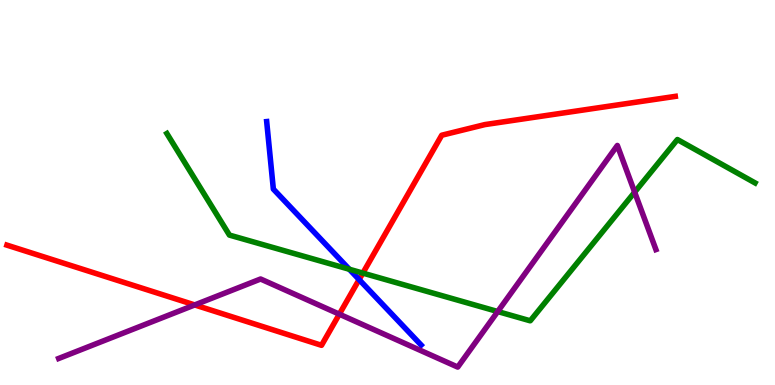[{'lines': ['blue', 'red'], 'intersections': [{'x': 4.63, 'y': 2.74}]}, {'lines': ['green', 'red'], 'intersections': [{'x': 4.68, 'y': 2.91}]}, {'lines': ['purple', 'red'], 'intersections': [{'x': 2.51, 'y': 2.08}, {'x': 4.38, 'y': 1.84}]}, {'lines': ['blue', 'green'], 'intersections': [{'x': 4.51, 'y': 3.01}]}, {'lines': ['blue', 'purple'], 'intersections': []}, {'lines': ['green', 'purple'], 'intersections': [{'x': 6.42, 'y': 1.91}, {'x': 8.19, 'y': 5.01}]}]